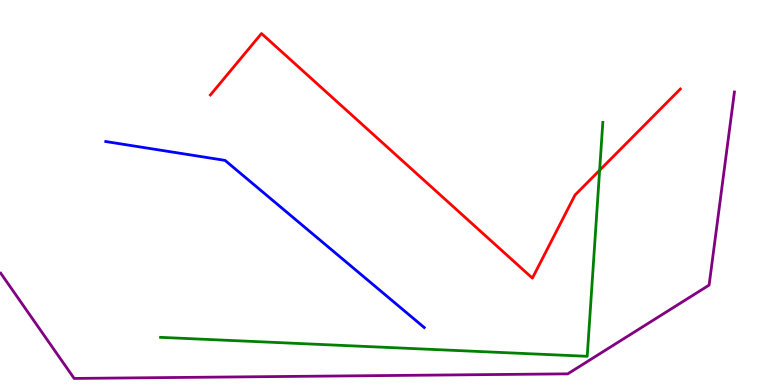[{'lines': ['blue', 'red'], 'intersections': []}, {'lines': ['green', 'red'], 'intersections': [{'x': 7.74, 'y': 5.58}]}, {'lines': ['purple', 'red'], 'intersections': []}, {'lines': ['blue', 'green'], 'intersections': []}, {'lines': ['blue', 'purple'], 'intersections': []}, {'lines': ['green', 'purple'], 'intersections': []}]